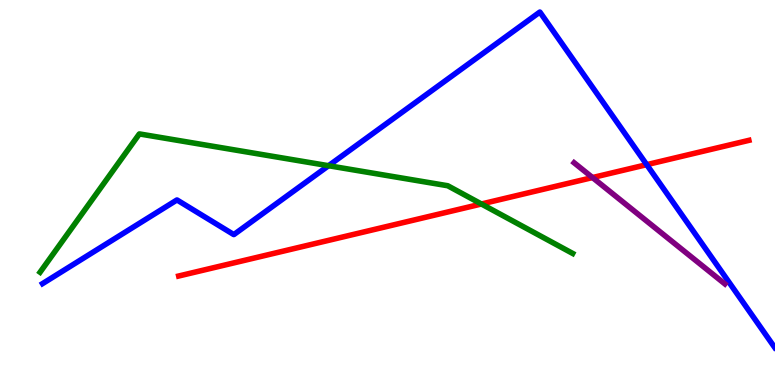[{'lines': ['blue', 'red'], 'intersections': [{'x': 8.34, 'y': 5.72}]}, {'lines': ['green', 'red'], 'intersections': [{'x': 6.21, 'y': 4.7}]}, {'lines': ['purple', 'red'], 'intersections': [{'x': 7.65, 'y': 5.39}]}, {'lines': ['blue', 'green'], 'intersections': [{'x': 4.24, 'y': 5.7}]}, {'lines': ['blue', 'purple'], 'intersections': []}, {'lines': ['green', 'purple'], 'intersections': []}]